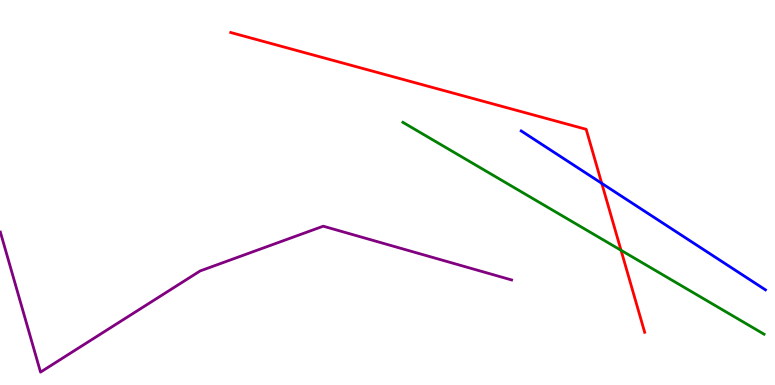[{'lines': ['blue', 'red'], 'intersections': [{'x': 7.76, 'y': 5.24}]}, {'lines': ['green', 'red'], 'intersections': [{'x': 8.01, 'y': 3.5}]}, {'lines': ['purple', 'red'], 'intersections': []}, {'lines': ['blue', 'green'], 'intersections': []}, {'lines': ['blue', 'purple'], 'intersections': []}, {'lines': ['green', 'purple'], 'intersections': []}]